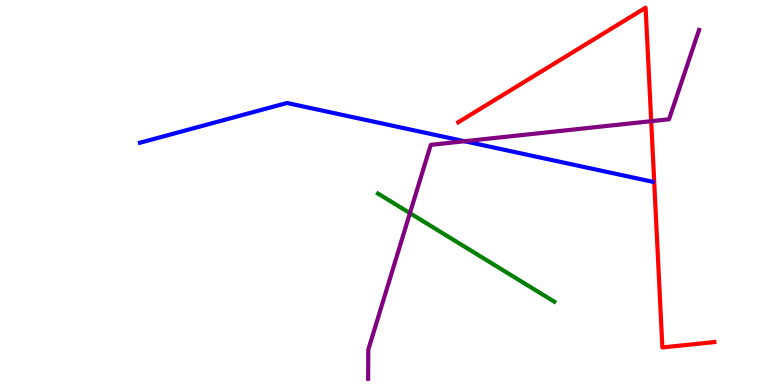[{'lines': ['blue', 'red'], 'intersections': []}, {'lines': ['green', 'red'], 'intersections': []}, {'lines': ['purple', 'red'], 'intersections': [{'x': 8.4, 'y': 6.85}]}, {'lines': ['blue', 'green'], 'intersections': []}, {'lines': ['blue', 'purple'], 'intersections': [{'x': 5.99, 'y': 6.33}]}, {'lines': ['green', 'purple'], 'intersections': [{'x': 5.29, 'y': 4.46}]}]